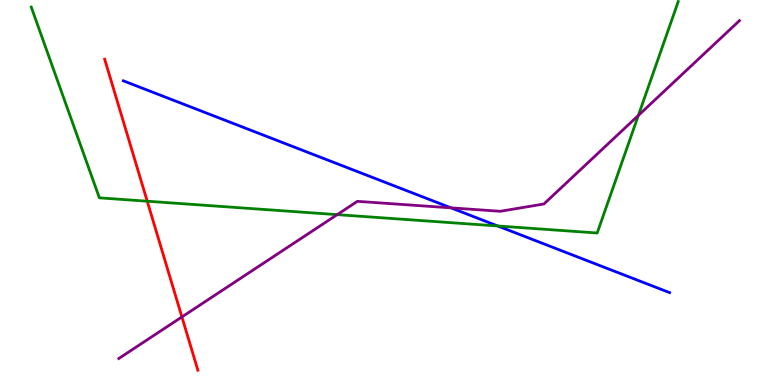[{'lines': ['blue', 'red'], 'intersections': []}, {'lines': ['green', 'red'], 'intersections': [{'x': 1.9, 'y': 4.77}]}, {'lines': ['purple', 'red'], 'intersections': [{'x': 2.35, 'y': 1.77}]}, {'lines': ['blue', 'green'], 'intersections': [{'x': 6.42, 'y': 4.13}]}, {'lines': ['blue', 'purple'], 'intersections': [{'x': 5.82, 'y': 4.6}]}, {'lines': ['green', 'purple'], 'intersections': [{'x': 4.35, 'y': 4.43}, {'x': 8.24, 'y': 7.0}]}]